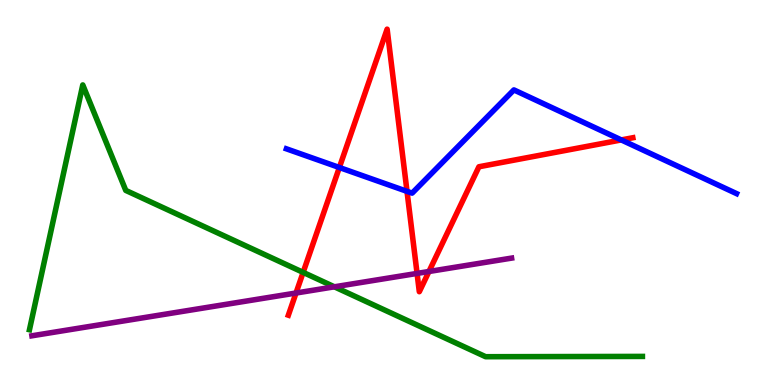[{'lines': ['blue', 'red'], 'intersections': [{'x': 4.38, 'y': 5.65}, {'x': 5.25, 'y': 5.03}, {'x': 8.02, 'y': 6.37}]}, {'lines': ['green', 'red'], 'intersections': [{'x': 3.91, 'y': 2.93}]}, {'lines': ['purple', 'red'], 'intersections': [{'x': 3.82, 'y': 2.39}, {'x': 5.38, 'y': 2.9}, {'x': 5.53, 'y': 2.95}]}, {'lines': ['blue', 'green'], 'intersections': []}, {'lines': ['blue', 'purple'], 'intersections': []}, {'lines': ['green', 'purple'], 'intersections': [{'x': 4.31, 'y': 2.55}]}]